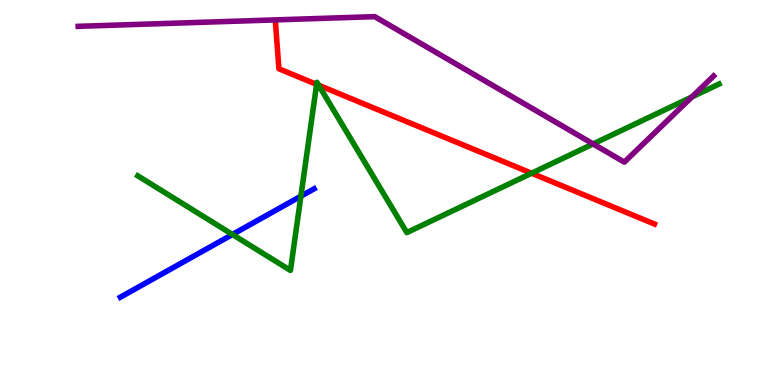[{'lines': ['blue', 'red'], 'intersections': []}, {'lines': ['green', 'red'], 'intersections': [{'x': 4.09, 'y': 7.81}, {'x': 4.11, 'y': 7.79}, {'x': 6.86, 'y': 5.5}]}, {'lines': ['purple', 'red'], 'intersections': []}, {'lines': ['blue', 'green'], 'intersections': [{'x': 3.0, 'y': 3.91}, {'x': 3.88, 'y': 4.9}]}, {'lines': ['blue', 'purple'], 'intersections': []}, {'lines': ['green', 'purple'], 'intersections': [{'x': 7.65, 'y': 6.26}, {'x': 8.93, 'y': 7.48}]}]